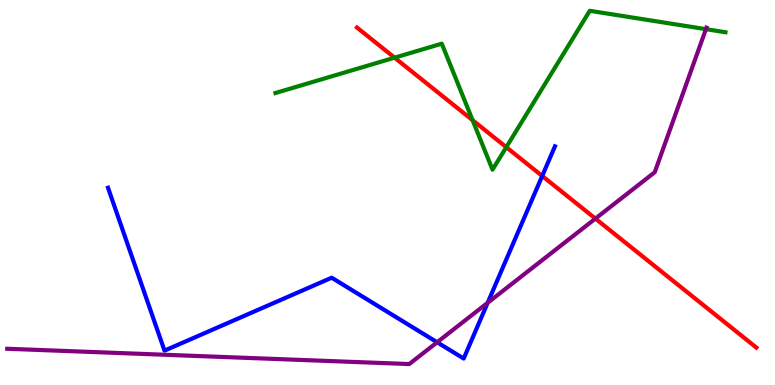[{'lines': ['blue', 'red'], 'intersections': [{'x': 7.0, 'y': 5.43}]}, {'lines': ['green', 'red'], 'intersections': [{'x': 5.09, 'y': 8.5}, {'x': 6.1, 'y': 6.88}, {'x': 6.53, 'y': 6.18}]}, {'lines': ['purple', 'red'], 'intersections': [{'x': 7.68, 'y': 4.32}]}, {'lines': ['blue', 'green'], 'intersections': []}, {'lines': ['blue', 'purple'], 'intersections': [{'x': 5.64, 'y': 1.11}, {'x': 6.29, 'y': 2.14}]}, {'lines': ['green', 'purple'], 'intersections': [{'x': 9.11, 'y': 9.24}]}]